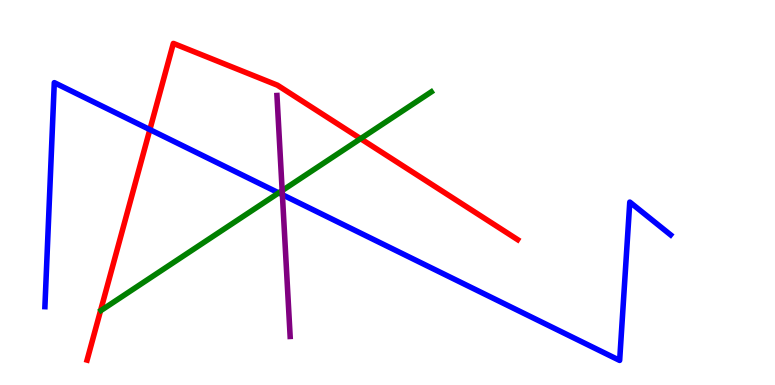[{'lines': ['blue', 'red'], 'intersections': [{'x': 1.93, 'y': 6.63}]}, {'lines': ['green', 'red'], 'intersections': [{'x': 4.65, 'y': 6.4}]}, {'lines': ['purple', 'red'], 'intersections': []}, {'lines': ['blue', 'green'], 'intersections': [{'x': 3.6, 'y': 4.99}]}, {'lines': ['blue', 'purple'], 'intersections': [{'x': 3.64, 'y': 4.94}]}, {'lines': ['green', 'purple'], 'intersections': [{'x': 3.64, 'y': 5.05}]}]